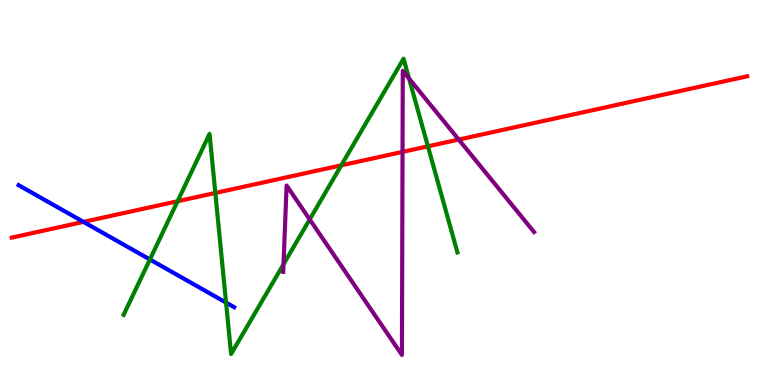[{'lines': ['blue', 'red'], 'intersections': [{'x': 1.08, 'y': 4.24}]}, {'lines': ['green', 'red'], 'intersections': [{'x': 2.29, 'y': 4.77}, {'x': 2.78, 'y': 4.99}, {'x': 4.4, 'y': 5.71}, {'x': 5.52, 'y': 6.2}]}, {'lines': ['purple', 'red'], 'intersections': [{'x': 5.19, 'y': 6.05}, {'x': 5.92, 'y': 6.38}]}, {'lines': ['blue', 'green'], 'intersections': [{'x': 1.93, 'y': 3.26}, {'x': 2.92, 'y': 2.14}]}, {'lines': ['blue', 'purple'], 'intersections': []}, {'lines': ['green', 'purple'], 'intersections': [{'x': 3.66, 'y': 3.14}, {'x': 4.0, 'y': 4.3}, {'x': 5.28, 'y': 7.96}]}]